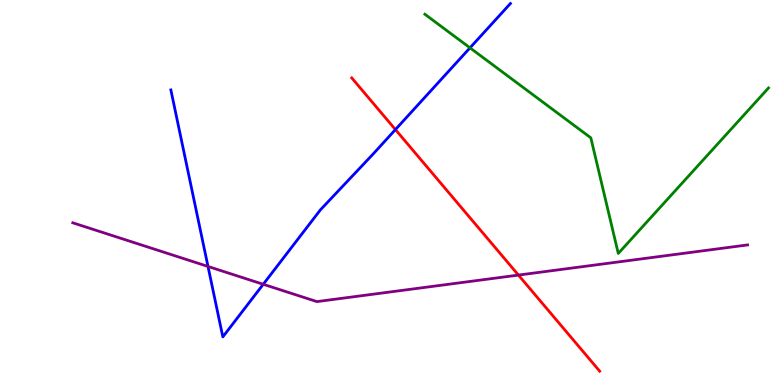[{'lines': ['blue', 'red'], 'intersections': [{'x': 5.1, 'y': 6.63}]}, {'lines': ['green', 'red'], 'intersections': []}, {'lines': ['purple', 'red'], 'intersections': [{'x': 6.69, 'y': 2.86}]}, {'lines': ['blue', 'green'], 'intersections': [{'x': 6.06, 'y': 8.76}]}, {'lines': ['blue', 'purple'], 'intersections': [{'x': 2.68, 'y': 3.08}, {'x': 3.4, 'y': 2.62}]}, {'lines': ['green', 'purple'], 'intersections': []}]